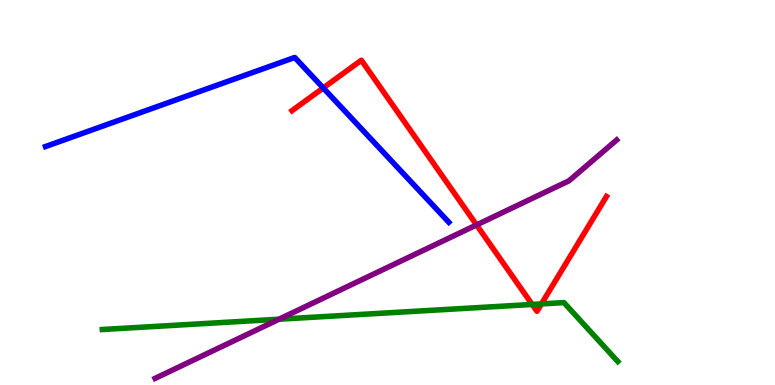[{'lines': ['blue', 'red'], 'intersections': [{'x': 4.17, 'y': 7.72}]}, {'lines': ['green', 'red'], 'intersections': [{'x': 6.87, 'y': 2.09}, {'x': 6.99, 'y': 2.11}]}, {'lines': ['purple', 'red'], 'intersections': [{'x': 6.15, 'y': 4.16}]}, {'lines': ['blue', 'green'], 'intersections': []}, {'lines': ['blue', 'purple'], 'intersections': []}, {'lines': ['green', 'purple'], 'intersections': [{'x': 3.6, 'y': 1.71}]}]